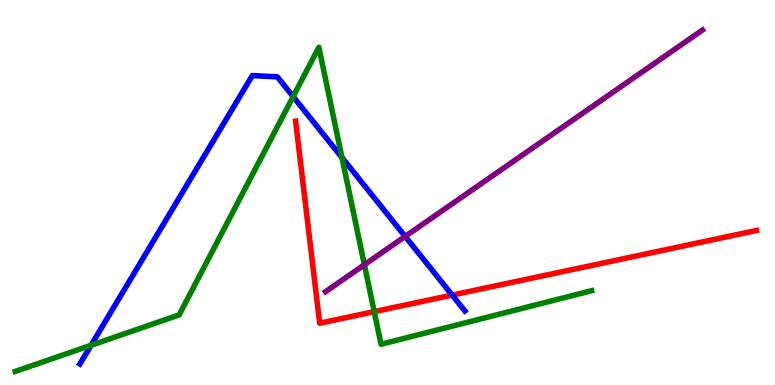[{'lines': ['blue', 'red'], 'intersections': [{'x': 5.83, 'y': 2.34}]}, {'lines': ['green', 'red'], 'intersections': [{'x': 4.83, 'y': 1.91}]}, {'lines': ['purple', 'red'], 'intersections': []}, {'lines': ['blue', 'green'], 'intersections': [{'x': 1.17, 'y': 1.03}, {'x': 3.78, 'y': 7.49}, {'x': 4.41, 'y': 5.91}]}, {'lines': ['blue', 'purple'], 'intersections': [{'x': 5.23, 'y': 3.86}]}, {'lines': ['green', 'purple'], 'intersections': [{'x': 4.7, 'y': 3.12}]}]